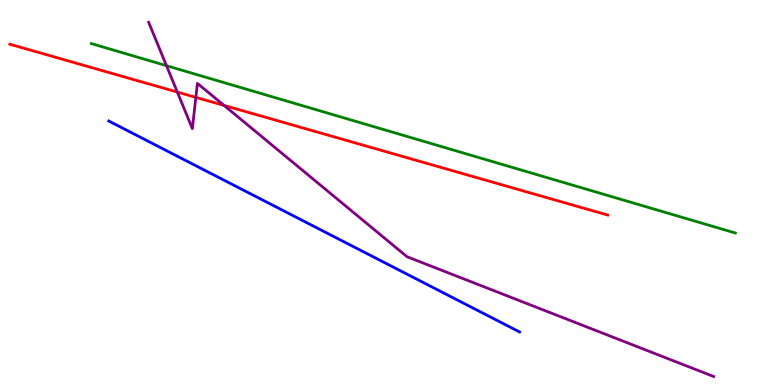[{'lines': ['blue', 'red'], 'intersections': []}, {'lines': ['green', 'red'], 'intersections': []}, {'lines': ['purple', 'red'], 'intersections': [{'x': 2.29, 'y': 7.61}, {'x': 2.53, 'y': 7.47}, {'x': 2.89, 'y': 7.26}]}, {'lines': ['blue', 'green'], 'intersections': []}, {'lines': ['blue', 'purple'], 'intersections': []}, {'lines': ['green', 'purple'], 'intersections': [{'x': 2.15, 'y': 8.29}]}]